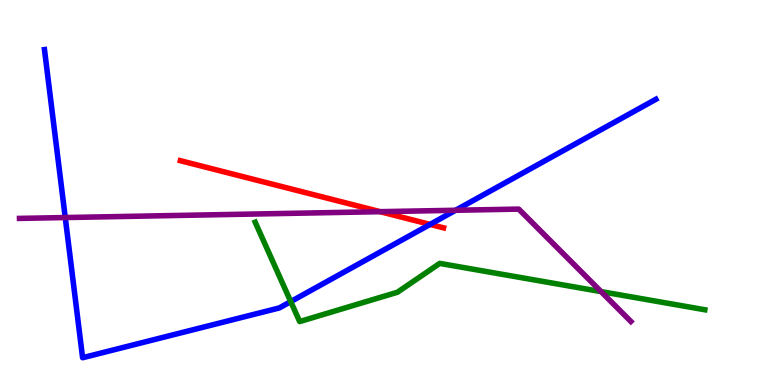[{'lines': ['blue', 'red'], 'intersections': [{'x': 5.55, 'y': 4.17}]}, {'lines': ['green', 'red'], 'intersections': []}, {'lines': ['purple', 'red'], 'intersections': [{'x': 4.91, 'y': 4.5}]}, {'lines': ['blue', 'green'], 'intersections': [{'x': 3.75, 'y': 2.17}]}, {'lines': ['blue', 'purple'], 'intersections': [{'x': 0.842, 'y': 4.35}, {'x': 5.88, 'y': 4.54}]}, {'lines': ['green', 'purple'], 'intersections': [{'x': 7.76, 'y': 2.43}]}]